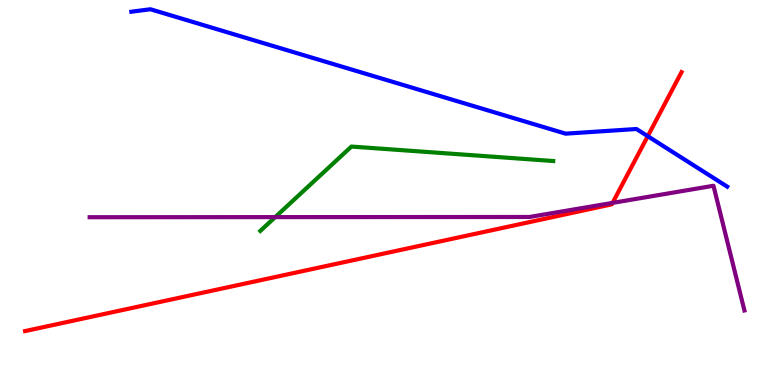[{'lines': ['blue', 'red'], 'intersections': [{'x': 8.36, 'y': 6.46}]}, {'lines': ['green', 'red'], 'intersections': []}, {'lines': ['purple', 'red'], 'intersections': [{'x': 7.9, 'y': 4.73}]}, {'lines': ['blue', 'green'], 'intersections': []}, {'lines': ['blue', 'purple'], 'intersections': []}, {'lines': ['green', 'purple'], 'intersections': [{'x': 3.55, 'y': 4.36}]}]